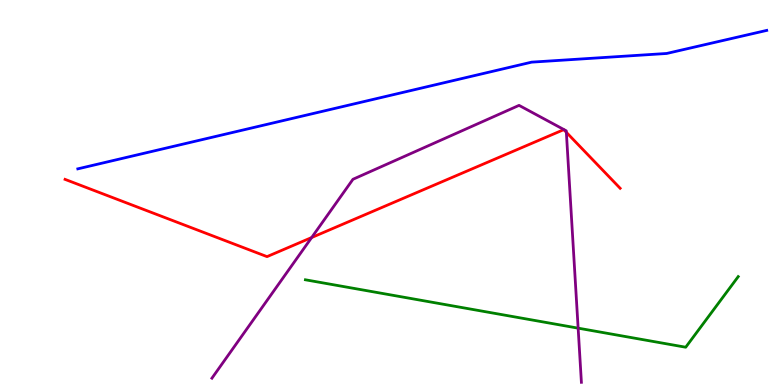[{'lines': ['blue', 'red'], 'intersections': []}, {'lines': ['green', 'red'], 'intersections': []}, {'lines': ['purple', 'red'], 'intersections': [{'x': 4.02, 'y': 3.83}, {'x': 7.31, 'y': 6.56}]}, {'lines': ['blue', 'green'], 'intersections': []}, {'lines': ['blue', 'purple'], 'intersections': []}, {'lines': ['green', 'purple'], 'intersections': [{'x': 7.46, 'y': 1.48}]}]